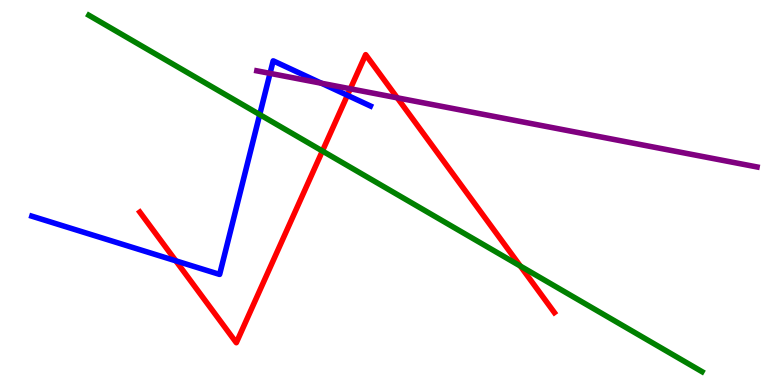[{'lines': ['blue', 'red'], 'intersections': [{'x': 2.27, 'y': 3.23}, {'x': 4.48, 'y': 7.52}]}, {'lines': ['green', 'red'], 'intersections': [{'x': 4.16, 'y': 6.08}, {'x': 6.71, 'y': 3.09}]}, {'lines': ['purple', 'red'], 'intersections': [{'x': 4.52, 'y': 7.69}, {'x': 5.13, 'y': 7.46}]}, {'lines': ['blue', 'green'], 'intersections': [{'x': 3.35, 'y': 7.02}]}, {'lines': ['blue', 'purple'], 'intersections': [{'x': 3.48, 'y': 8.09}, {'x': 4.15, 'y': 7.84}]}, {'lines': ['green', 'purple'], 'intersections': []}]